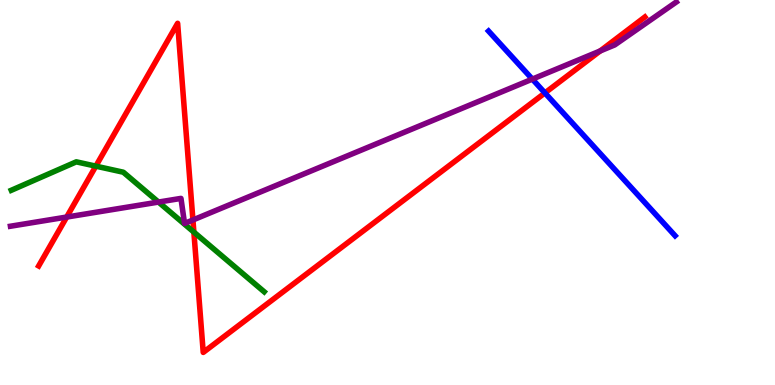[{'lines': ['blue', 'red'], 'intersections': [{'x': 7.03, 'y': 7.59}]}, {'lines': ['green', 'red'], 'intersections': [{'x': 1.24, 'y': 5.68}, {'x': 2.5, 'y': 3.97}]}, {'lines': ['purple', 'red'], 'intersections': [{'x': 0.86, 'y': 4.36}, {'x': 2.49, 'y': 4.29}, {'x': 7.74, 'y': 8.68}]}, {'lines': ['blue', 'green'], 'intersections': []}, {'lines': ['blue', 'purple'], 'intersections': [{'x': 6.87, 'y': 7.94}]}, {'lines': ['green', 'purple'], 'intersections': [{'x': 2.04, 'y': 4.75}]}]